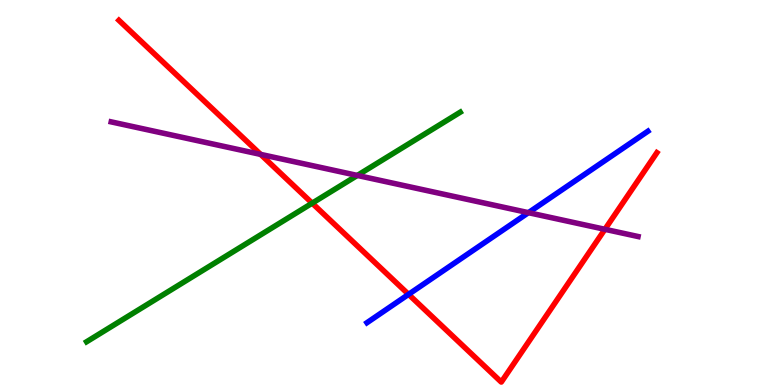[{'lines': ['blue', 'red'], 'intersections': [{'x': 5.27, 'y': 2.35}]}, {'lines': ['green', 'red'], 'intersections': [{'x': 4.03, 'y': 4.72}]}, {'lines': ['purple', 'red'], 'intersections': [{'x': 3.36, 'y': 5.99}, {'x': 7.81, 'y': 4.04}]}, {'lines': ['blue', 'green'], 'intersections': []}, {'lines': ['blue', 'purple'], 'intersections': [{'x': 6.82, 'y': 4.48}]}, {'lines': ['green', 'purple'], 'intersections': [{'x': 4.61, 'y': 5.44}]}]